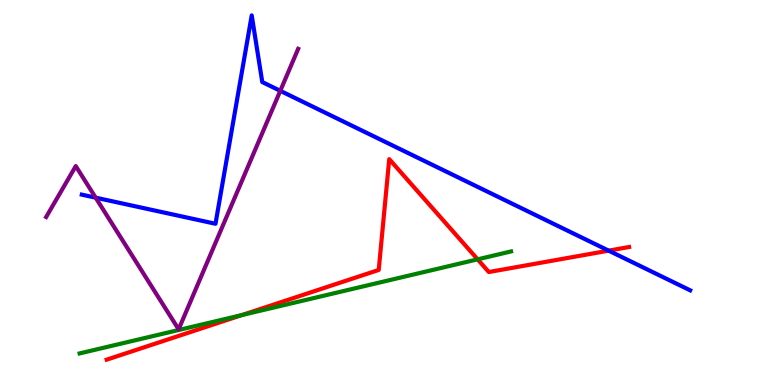[{'lines': ['blue', 'red'], 'intersections': [{'x': 7.85, 'y': 3.49}]}, {'lines': ['green', 'red'], 'intersections': [{'x': 3.12, 'y': 1.82}, {'x': 6.16, 'y': 3.26}]}, {'lines': ['purple', 'red'], 'intersections': []}, {'lines': ['blue', 'green'], 'intersections': []}, {'lines': ['blue', 'purple'], 'intersections': [{'x': 1.23, 'y': 4.87}, {'x': 3.62, 'y': 7.64}]}, {'lines': ['green', 'purple'], 'intersections': []}]